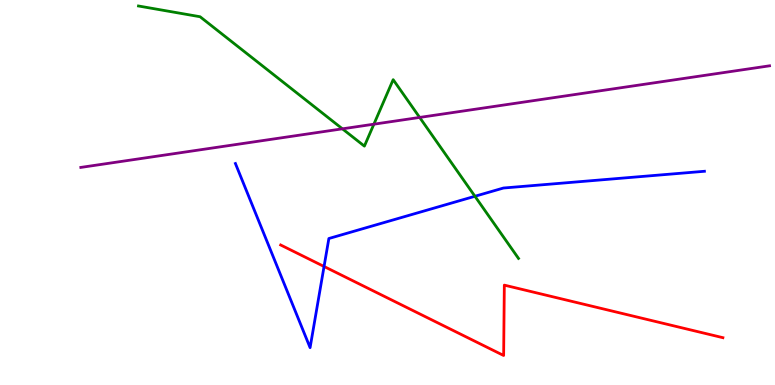[{'lines': ['blue', 'red'], 'intersections': [{'x': 4.18, 'y': 3.08}]}, {'lines': ['green', 'red'], 'intersections': []}, {'lines': ['purple', 'red'], 'intersections': []}, {'lines': ['blue', 'green'], 'intersections': [{'x': 6.13, 'y': 4.9}]}, {'lines': ['blue', 'purple'], 'intersections': []}, {'lines': ['green', 'purple'], 'intersections': [{'x': 4.42, 'y': 6.65}, {'x': 4.82, 'y': 6.77}, {'x': 5.41, 'y': 6.95}]}]